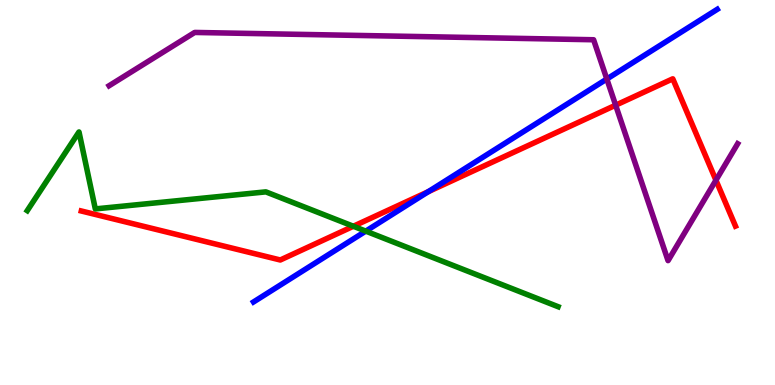[{'lines': ['blue', 'red'], 'intersections': [{'x': 5.53, 'y': 5.02}]}, {'lines': ['green', 'red'], 'intersections': [{'x': 4.56, 'y': 4.12}]}, {'lines': ['purple', 'red'], 'intersections': [{'x': 7.94, 'y': 7.27}, {'x': 9.24, 'y': 5.32}]}, {'lines': ['blue', 'green'], 'intersections': [{'x': 4.72, 'y': 4.0}]}, {'lines': ['blue', 'purple'], 'intersections': [{'x': 7.83, 'y': 7.95}]}, {'lines': ['green', 'purple'], 'intersections': []}]